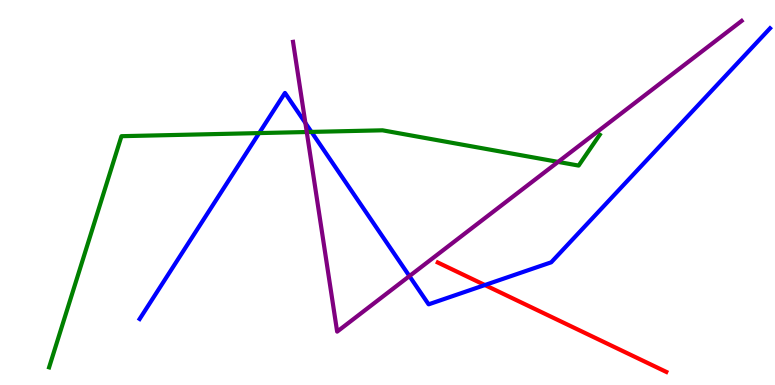[{'lines': ['blue', 'red'], 'intersections': [{'x': 6.26, 'y': 2.6}]}, {'lines': ['green', 'red'], 'intersections': []}, {'lines': ['purple', 'red'], 'intersections': []}, {'lines': ['blue', 'green'], 'intersections': [{'x': 3.34, 'y': 6.54}, {'x': 4.02, 'y': 6.57}]}, {'lines': ['blue', 'purple'], 'intersections': [{'x': 3.94, 'y': 6.81}, {'x': 5.28, 'y': 2.83}]}, {'lines': ['green', 'purple'], 'intersections': [{'x': 3.96, 'y': 6.57}, {'x': 7.2, 'y': 5.8}]}]